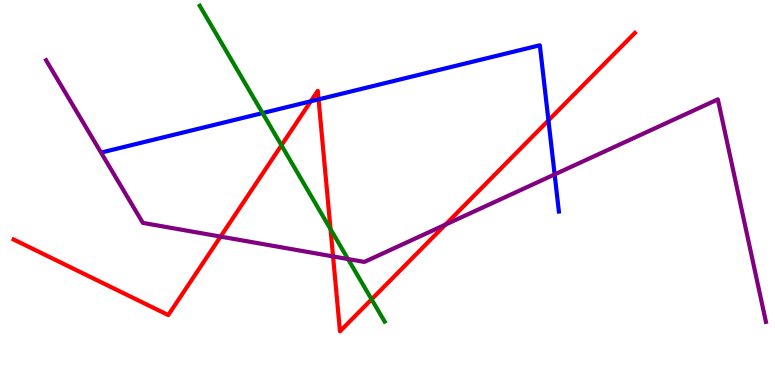[{'lines': ['blue', 'red'], 'intersections': [{'x': 4.01, 'y': 7.37}, {'x': 4.11, 'y': 7.42}, {'x': 7.08, 'y': 6.87}]}, {'lines': ['green', 'red'], 'intersections': [{'x': 3.63, 'y': 6.23}, {'x': 4.27, 'y': 4.05}, {'x': 4.79, 'y': 2.23}]}, {'lines': ['purple', 'red'], 'intersections': [{'x': 2.85, 'y': 3.85}, {'x': 4.3, 'y': 3.34}, {'x': 5.75, 'y': 4.17}]}, {'lines': ['blue', 'green'], 'intersections': [{'x': 3.39, 'y': 7.06}]}, {'lines': ['blue', 'purple'], 'intersections': [{'x': 7.16, 'y': 5.47}]}, {'lines': ['green', 'purple'], 'intersections': [{'x': 4.49, 'y': 3.27}]}]